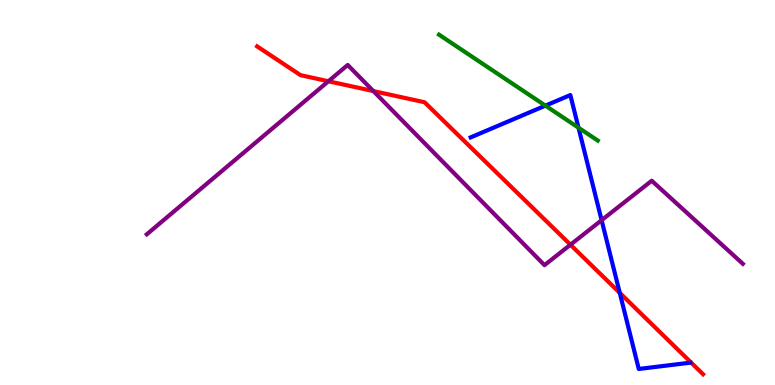[{'lines': ['blue', 'red'], 'intersections': [{'x': 8.0, 'y': 2.39}]}, {'lines': ['green', 'red'], 'intersections': []}, {'lines': ['purple', 'red'], 'intersections': [{'x': 4.24, 'y': 7.89}, {'x': 4.82, 'y': 7.63}, {'x': 7.36, 'y': 3.64}]}, {'lines': ['blue', 'green'], 'intersections': [{'x': 7.04, 'y': 7.26}, {'x': 7.46, 'y': 6.68}]}, {'lines': ['blue', 'purple'], 'intersections': [{'x': 7.76, 'y': 4.28}]}, {'lines': ['green', 'purple'], 'intersections': []}]